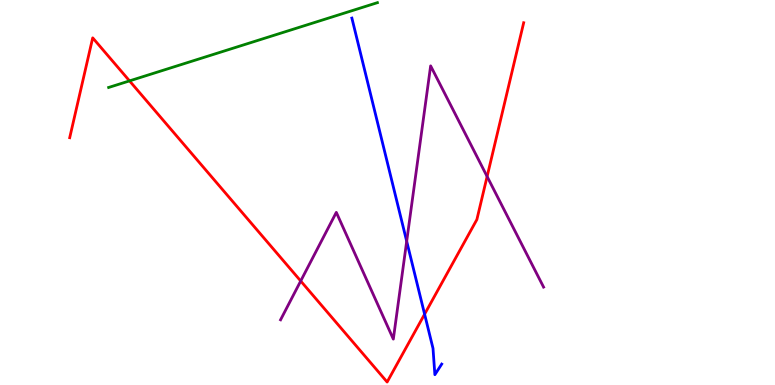[{'lines': ['blue', 'red'], 'intersections': [{'x': 5.48, 'y': 1.84}]}, {'lines': ['green', 'red'], 'intersections': [{'x': 1.67, 'y': 7.9}]}, {'lines': ['purple', 'red'], 'intersections': [{'x': 3.88, 'y': 2.7}, {'x': 6.29, 'y': 5.42}]}, {'lines': ['blue', 'green'], 'intersections': []}, {'lines': ['blue', 'purple'], 'intersections': [{'x': 5.25, 'y': 3.73}]}, {'lines': ['green', 'purple'], 'intersections': []}]